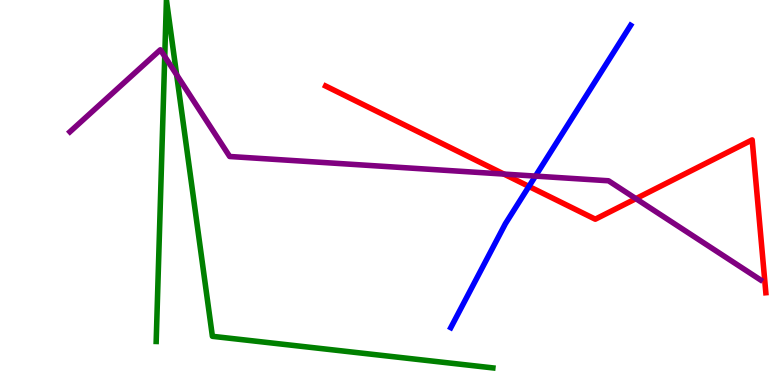[{'lines': ['blue', 'red'], 'intersections': [{'x': 6.82, 'y': 5.16}]}, {'lines': ['green', 'red'], 'intersections': []}, {'lines': ['purple', 'red'], 'intersections': [{'x': 6.5, 'y': 5.48}, {'x': 8.21, 'y': 4.84}]}, {'lines': ['blue', 'green'], 'intersections': []}, {'lines': ['blue', 'purple'], 'intersections': [{'x': 6.91, 'y': 5.43}]}, {'lines': ['green', 'purple'], 'intersections': [{'x': 2.13, 'y': 8.53}, {'x': 2.28, 'y': 8.06}]}]